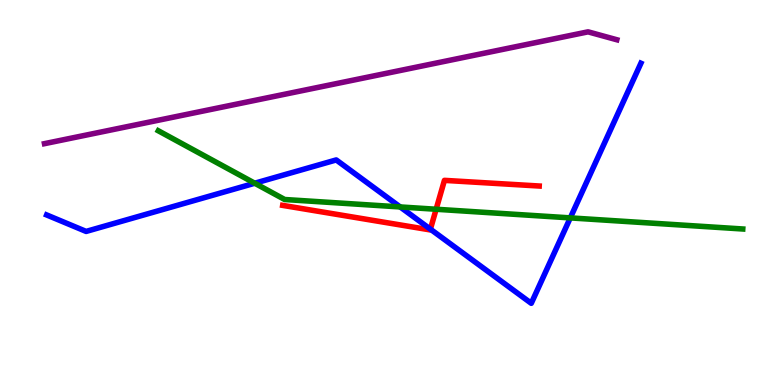[{'lines': ['blue', 'red'], 'intersections': [{'x': 5.55, 'y': 4.05}]}, {'lines': ['green', 'red'], 'intersections': [{'x': 5.63, 'y': 4.56}]}, {'lines': ['purple', 'red'], 'intersections': []}, {'lines': ['blue', 'green'], 'intersections': [{'x': 3.29, 'y': 5.24}, {'x': 5.16, 'y': 4.62}, {'x': 7.36, 'y': 4.34}]}, {'lines': ['blue', 'purple'], 'intersections': []}, {'lines': ['green', 'purple'], 'intersections': []}]